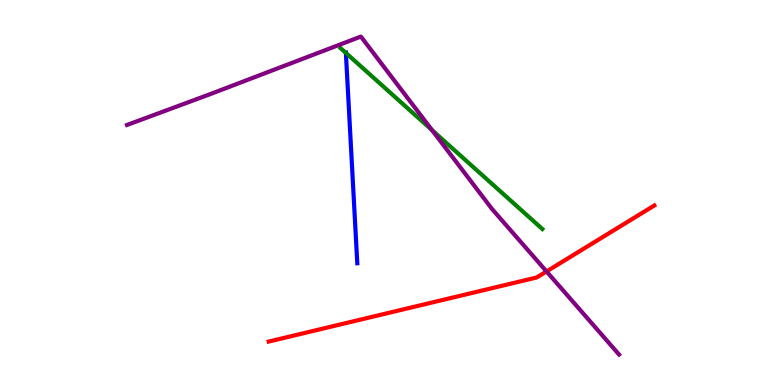[{'lines': ['blue', 'red'], 'intersections': []}, {'lines': ['green', 'red'], 'intersections': []}, {'lines': ['purple', 'red'], 'intersections': [{'x': 7.05, 'y': 2.95}]}, {'lines': ['blue', 'green'], 'intersections': [{'x': 4.46, 'y': 8.63}]}, {'lines': ['blue', 'purple'], 'intersections': []}, {'lines': ['green', 'purple'], 'intersections': [{'x': 5.58, 'y': 6.62}]}]